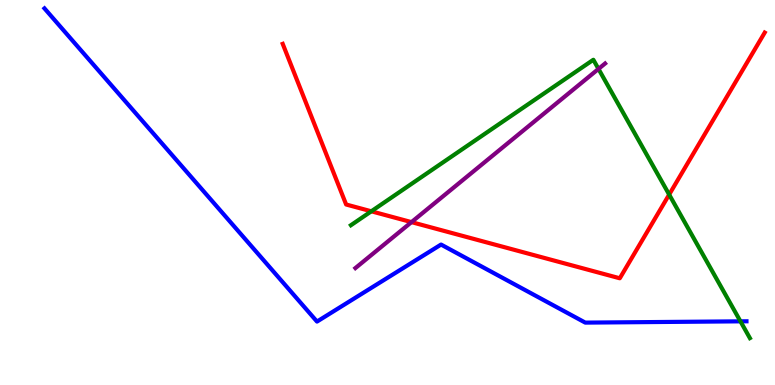[{'lines': ['blue', 'red'], 'intersections': []}, {'lines': ['green', 'red'], 'intersections': [{'x': 4.79, 'y': 4.51}, {'x': 8.63, 'y': 4.95}]}, {'lines': ['purple', 'red'], 'intersections': [{'x': 5.31, 'y': 4.23}]}, {'lines': ['blue', 'green'], 'intersections': [{'x': 9.55, 'y': 1.65}]}, {'lines': ['blue', 'purple'], 'intersections': []}, {'lines': ['green', 'purple'], 'intersections': [{'x': 7.72, 'y': 8.21}]}]